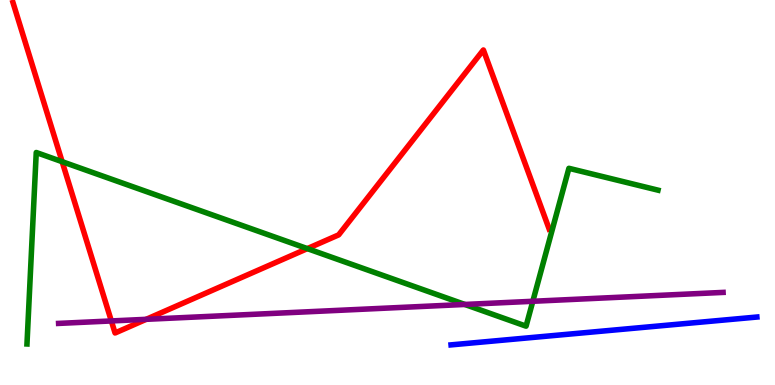[{'lines': ['blue', 'red'], 'intersections': []}, {'lines': ['green', 'red'], 'intersections': [{'x': 0.802, 'y': 5.8}, {'x': 3.97, 'y': 3.54}]}, {'lines': ['purple', 'red'], 'intersections': [{'x': 1.44, 'y': 1.66}, {'x': 1.89, 'y': 1.71}]}, {'lines': ['blue', 'green'], 'intersections': []}, {'lines': ['blue', 'purple'], 'intersections': []}, {'lines': ['green', 'purple'], 'intersections': [{'x': 6.0, 'y': 2.09}, {'x': 6.88, 'y': 2.17}]}]